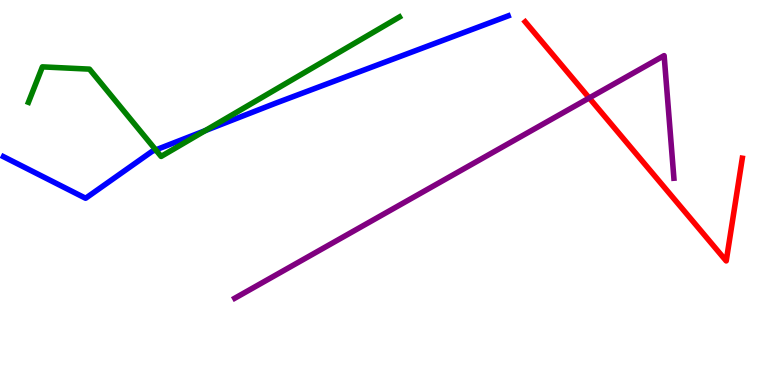[{'lines': ['blue', 'red'], 'intersections': []}, {'lines': ['green', 'red'], 'intersections': []}, {'lines': ['purple', 'red'], 'intersections': [{'x': 7.6, 'y': 7.46}]}, {'lines': ['blue', 'green'], 'intersections': [{'x': 2.01, 'y': 6.11}, {'x': 2.65, 'y': 6.61}]}, {'lines': ['blue', 'purple'], 'intersections': []}, {'lines': ['green', 'purple'], 'intersections': []}]